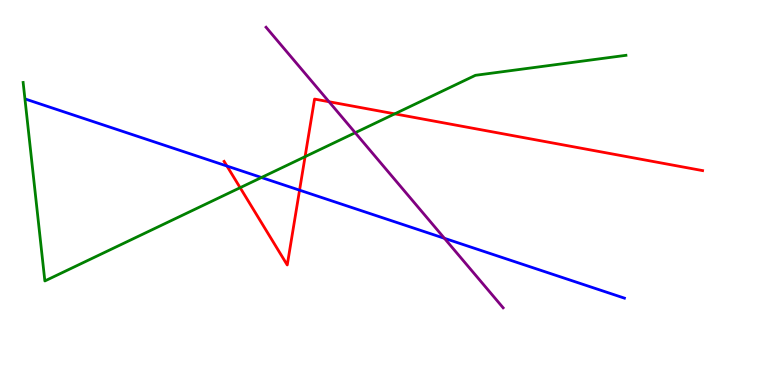[{'lines': ['blue', 'red'], 'intersections': [{'x': 2.93, 'y': 5.69}, {'x': 3.87, 'y': 5.06}]}, {'lines': ['green', 'red'], 'intersections': [{'x': 3.1, 'y': 5.13}, {'x': 3.94, 'y': 5.93}, {'x': 5.09, 'y': 7.04}]}, {'lines': ['purple', 'red'], 'intersections': [{'x': 4.25, 'y': 7.36}]}, {'lines': ['blue', 'green'], 'intersections': [{'x': 3.37, 'y': 5.39}]}, {'lines': ['blue', 'purple'], 'intersections': [{'x': 5.73, 'y': 3.81}]}, {'lines': ['green', 'purple'], 'intersections': [{'x': 4.58, 'y': 6.55}]}]